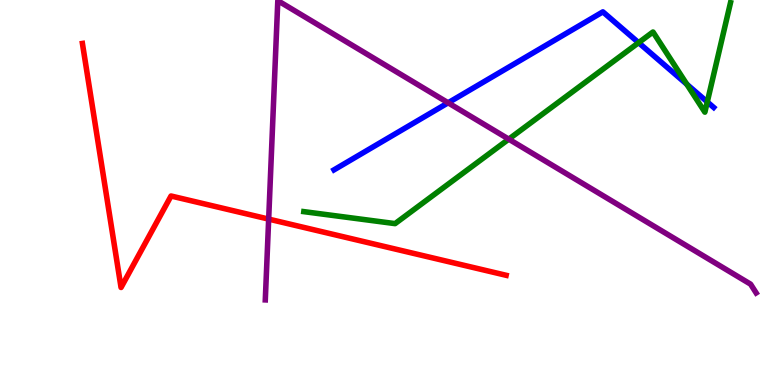[{'lines': ['blue', 'red'], 'intersections': []}, {'lines': ['green', 'red'], 'intersections': []}, {'lines': ['purple', 'red'], 'intersections': [{'x': 3.47, 'y': 4.31}]}, {'lines': ['blue', 'green'], 'intersections': [{'x': 8.24, 'y': 8.89}, {'x': 8.86, 'y': 7.81}, {'x': 9.13, 'y': 7.35}]}, {'lines': ['blue', 'purple'], 'intersections': [{'x': 5.78, 'y': 7.33}]}, {'lines': ['green', 'purple'], 'intersections': [{'x': 6.56, 'y': 6.39}]}]